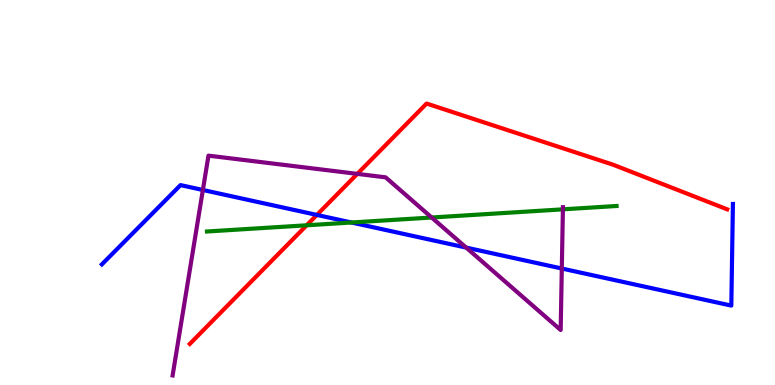[{'lines': ['blue', 'red'], 'intersections': [{'x': 4.09, 'y': 4.42}]}, {'lines': ['green', 'red'], 'intersections': [{'x': 3.96, 'y': 4.15}]}, {'lines': ['purple', 'red'], 'intersections': [{'x': 4.61, 'y': 5.48}]}, {'lines': ['blue', 'green'], 'intersections': [{'x': 4.54, 'y': 4.22}]}, {'lines': ['blue', 'purple'], 'intersections': [{'x': 2.62, 'y': 5.07}, {'x': 6.02, 'y': 3.57}, {'x': 7.25, 'y': 3.03}]}, {'lines': ['green', 'purple'], 'intersections': [{'x': 5.57, 'y': 4.35}, {'x': 7.26, 'y': 4.56}]}]